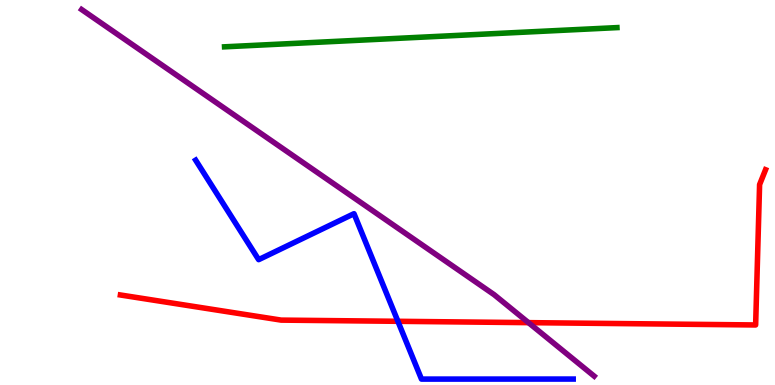[{'lines': ['blue', 'red'], 'intersections': [{'x': 5.13, 'y': 1.65}]}, {'lines': ['green', 'red'], 'intersections': []}, {'lines': ['purple', 'red'], 'intersections': [{'x': 6.82, 'y': 1.62}]}, {'lines': ['blue', 'green'], 'intersections': []}, {'lines': ['blue', 'purple'], 'intersections': []}, {'lines': ['green', 'purple'], 'intersections': []}]